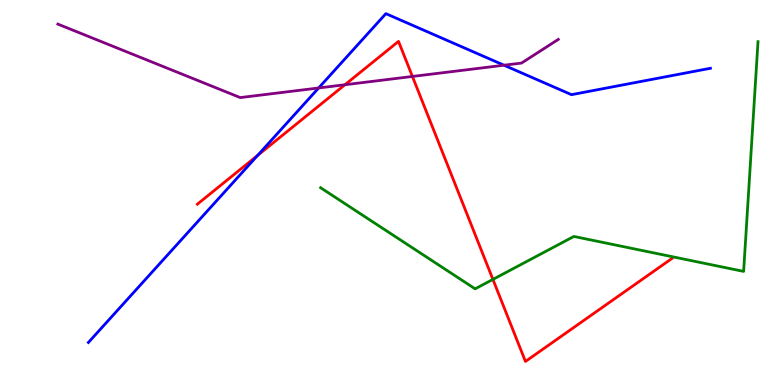[{'lines': ['blue', 'red'], 'intersections': [{'x': 3.32, 'y': 5.96}]}, {'lines': ['green', 'red'], 'intersections': [{'x': 6.36, 'y': 2.74}]}, {'lines': ['purple', 'red'], 'intersections': [{'x': 4.45, 'y': 7.8}, {'x': 5.32, 'y': 8.01}]}, {'lines': ['blue', 'green'], 'intersections': []}, {'lines': ['blue', 'purple'], 'intersections': [{'x': 4.11, 'y': 7.72}, {'x': 6.5, 'y': 8.31}]}, {'lines': ['green', 'purple'], 'intersections': []}]